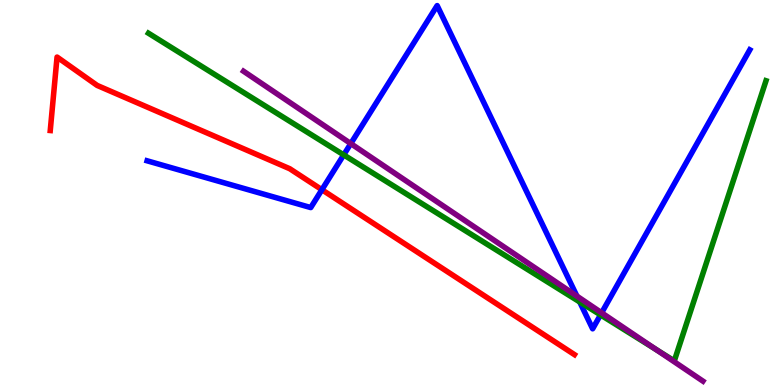[{'lines': ['blue', 'red'], 'intersections': [{'x': 4.15, 'y': 5.07}]}, {'lines': ['green', 'red'], 'intersections': []}, {'lines': ['purple', 'red'], 'intersections': []}, {'lines': ['blue', 'green'], 'intersections': [{'x': 4.43, 'y': 5.98}, {'x': 7.48, 'y': 2.16}, {'x': 7.75, 'y': 1.82}]}, {'lines': ['blue', 'purple'], 'intersections': [{'x': 4.53, 'y': 6.27}, {'x': 7.44, 'y': 2.31}, {'x': 7.76, 'y': 1.88}]}, {'lines': ['green', 'purple'], 'intersections': [{'x': 8.47, 'y': 0.919}]}]